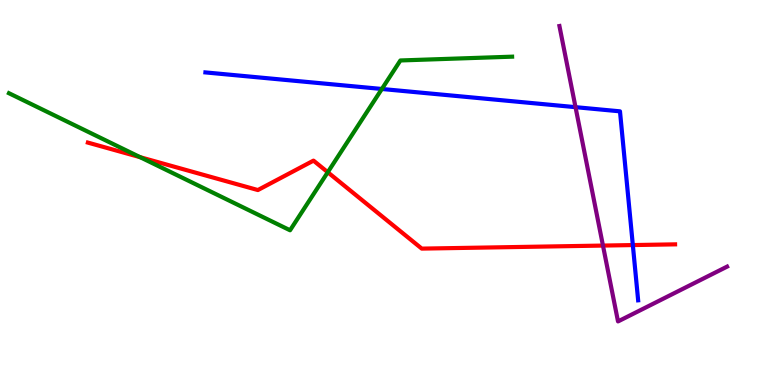[{'lines': ['blue', 'red'], 'intersections': [{'x': 8.17, 'y': 3.63}]}, {'lines': ['green', 'red'], 'intersections': [{'x': 1.81, 'y': 5.92}, {'x': 4.23, 'y': 5.53}]}, {'lines': ['purple', 'red'], 'intersections': [{'x': 7.78, 'y': 3.62}]}, {'lines': ['blue', 'green'], 'intersections': [{'x': 4.93, 'y': 7.69}]}, {'lines': ['blue', 'purple'], 'intersections': [{'x': 7.43, 'y': 7.22}]}, {'lines': ['green', 'purple'], 'intersections': []}]